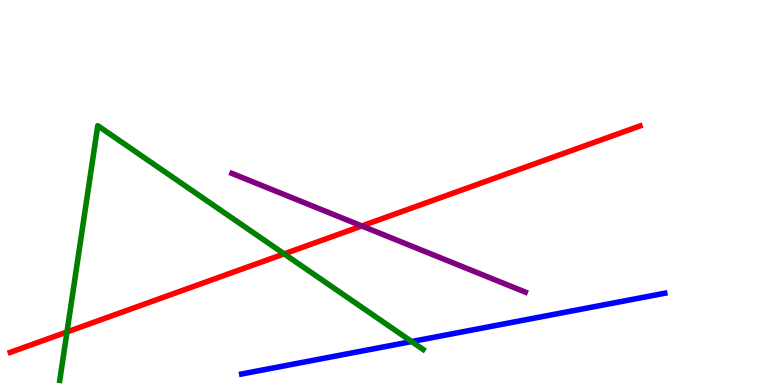[{'lines': ['blue', 'red'], 'intersections': []}, {'lines': ['green', 'red'], 'intersections': [{'x': 0.864, 'y': 1.38}, {'x': 3.67, 'y': 3.41}]}, {'lines': ['purple', 'red'], 'intersections': [{'x': 4.67, 'y': 4.13}]}, {'lines': ['blue', 'green'], 'intersections': [{'x': 5.31, 'y': 1.13}]}, {'lines': ['blue', 'purple'], 'intersections': []}, {'lines': ['green', 'purple'], 'intersections': []}]